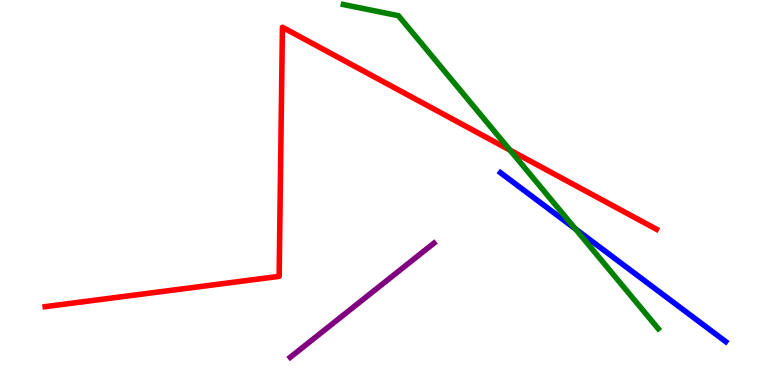[{'lines': ['blue', 'red'], 'intersections': []}, {'lines': ['green', 'red'], 'intersections': [{'x': 6.58, 'y': 6.1}]}, {'lines': ['purple', 'red'], 'intersections': []}, {'lines': ['blue', 'green'], 'intersections': [{'x': 7.42, 'y': 4.06}]}, {'lines': ['blue', 'purple'], 'intersections': []}, {'lines': ['green', 'purple'], 'intersections': []}]